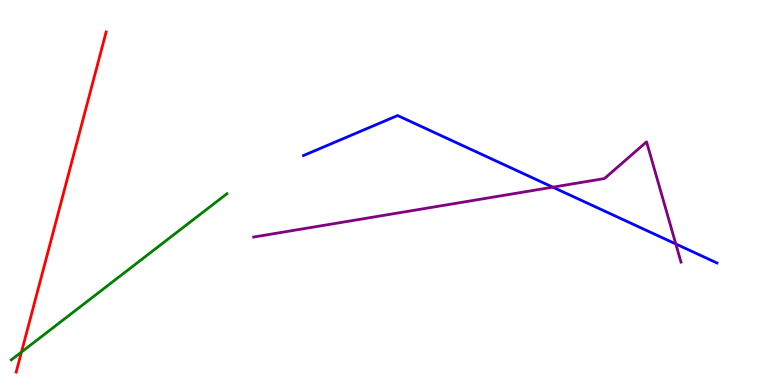[{'lines': ['blue', 'red'], 'intersections': []}, {'lines': ['green', 'red'], 'intersections': [{'x': 0.277, 'y': 0.856}]}, {'lines': ['purple', 'red'], 'intersections': []}, {'lines': ['blue', 'green'], 'intersections': []}, {'lines': ['blue', 'purple'], 'intersections': [{'x': 7.13, 'y': 5.14}, {'x': 8.72, 'y': 3.66}]}, {'lines': ['green', 'purple'], 'intersections': []}]